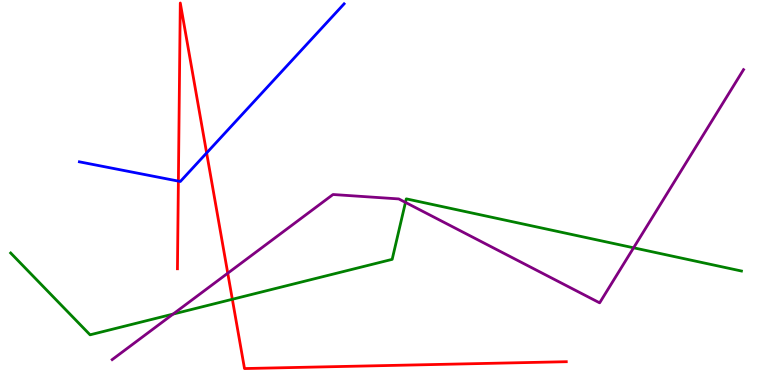[{'lines': ['blue', 'red'], 'intersections': [{'x': 2.3, 'y': 5.3}, {'x': 2.67, 'y': 6.03}]}, {'lines': ['green', 'red'], 'intersections': [{'x': 3.0, 'y': 2.23}]}, {'lines': ['purple', 'red'], 'intersections': [{'x': 2.94, 'y': 2.9}]}, {'lines': ['blue', 'green'], 'intersections': []}, {'lines': ['blue', 'purple'], 'intersections': []}, {'lines': ['green', 'purple'], 'intersections': [{'x': 2.23, 'y': 1.84}, {'x': 5.23, 'y': 4.74}, {'x': 8.18, 'y': 3.56}]}]